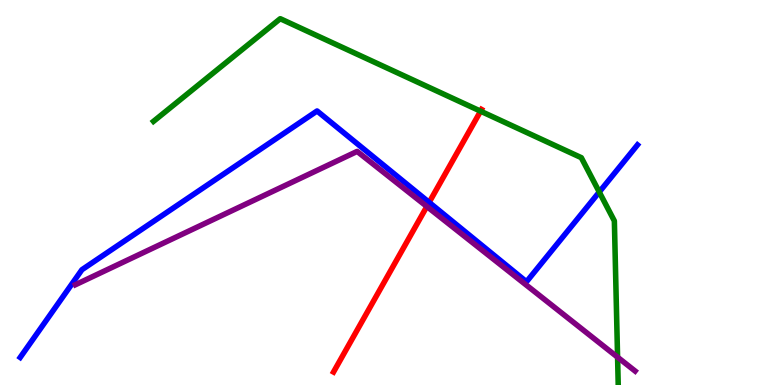[{'lines': ['blue', 'red'], 'intersections': [{'x': 5.54, 'y': 4.74}]}, {'lines': ['green', 'red'], 'intersections': [{'x': 6.2, 'y': 7.11}]}, {'lines': ['purple', 'red'], 'intersections': [{'x': 5.51, 'y': 4.64}]}, {'lines': ['blue', 'green'], 'intersections': [{'x': 7.73, 'y': 5.01}]}, {'lines': ['blue', 'purple'], 'intersections': []}, {'lines': ['green', 'purple'], 'intersections': [{'x': 7.97, 'y': 0.722}]}]